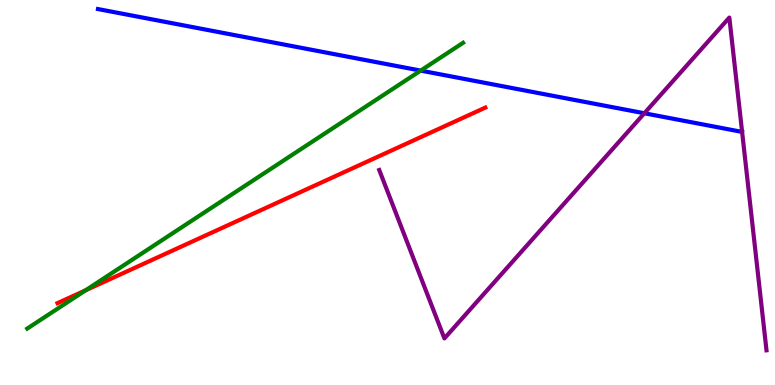[{'lines': ['blue', 'red'], 'intersections': []}, {'lines': ['green', 'red'], 'intersections': [{'x': 1.11, 'y': 2.46}]}, {'lines': ['purple', 'red'], 'intersections': []}, {'lines': ['blue', 'green'], 'intersections': [{'x': 5.43, 'y': 8.17}]}, {'lines': ['blue', 'purple'], 'intersections': [{'x': 8.31, 'y': 7.06}]}, {'lines': ['green', 'purple'], 'intersections': []}]